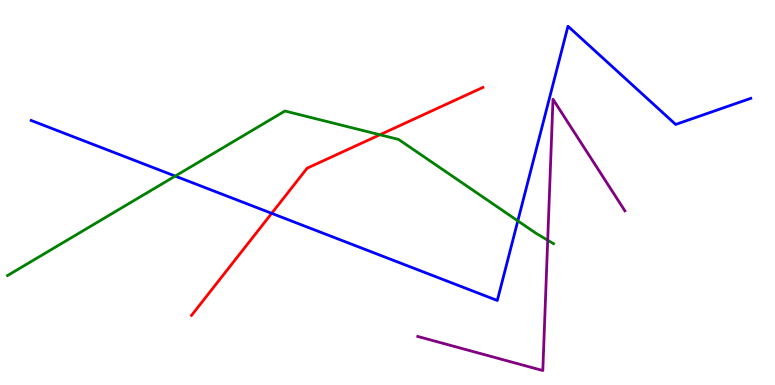[{'lines': ['blue', 'red'], 'intersections': [{'x': 3.51, 'y': 4.46}]}, {'lines': ['green', 'red'], 'intersections': [{'x': 4.9, 'y': 6.5}]}, {'lines': ['purple', 'red'], 'intersections': []}, {'lines': ['blue', 'green'], 'intersections': [{'x': 2.26, 'y': 5.43}, {'x': 6.68, 'y': 4.26}]}, {'lines': ['blue', 'purple'], 'intersections': []}, {'lines': ['green', 'purple'], 'intersections': [{'x': 7.07, 'y': 3.76}]}]